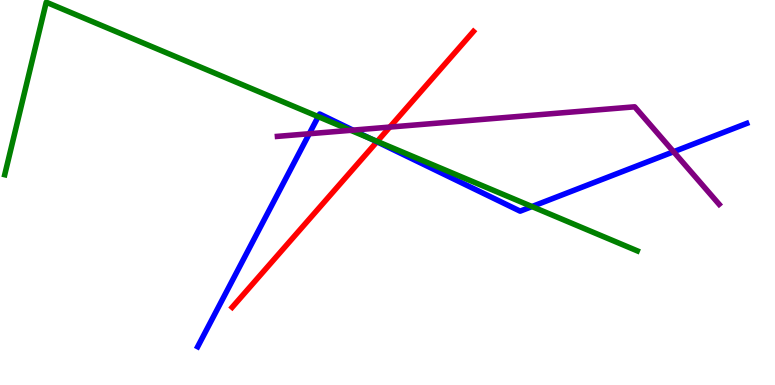[{'lines': ['blue', 'red'], 'intersections': [{'x': 4.86, 'y': 6.32}]}, {'lines': ['green', 'red'], 'intersections': [{'x': 4.87, 'y': 6.33}]}, {'lines': ['purple', 'red'], 'intersections': [{'x': 5.03, 'y': 6.7}]}, {'lines': ['blue', 'green'], 'intersections': [{'x': 4.11, 'y': 6.97}, {'x': 4.78, 'y': 6.4}, {'x': 6.86, 'y': 4.63}]}, {'lines': ['blue', 'purple'], 'intersections': [{'x': 3.99, 'y': 6.53}, {'x': 4.55, 'y': 6.62}, {'x': 8.69, 'y': 6.06}]}, {'lines': ['green', 'purple'], 'intersections': [{'x': 4.53, 'y': 6.62}]}]